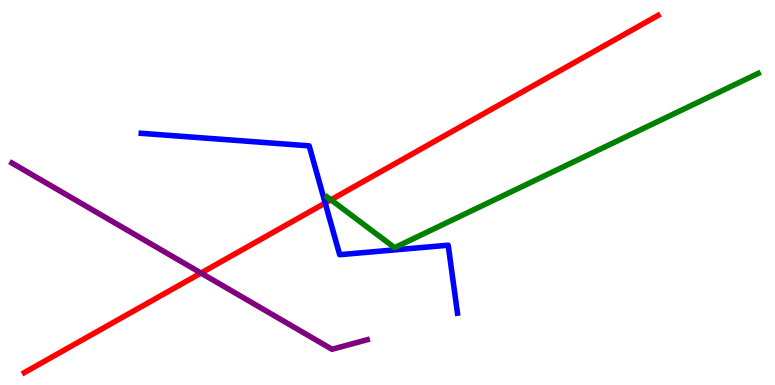[{'lines': ['blue', 'red'], 'intersections': [{'x': 4.2, 'y': 4.73}]}, {'lines': ['green', 'red'], 'intersections': [{'x': 4.27, 'y': 4.81}]}, {'lines': ['purple', 'red'], 'intersections': [{'x': 2.59, 'y': 2.91}]}, {'lines': ['blue', 'green'], 'intersections': []}, {'lines': ['blue', 'purple'], 'intersections': []}, {'lines': ['green', 'purple'], 'intersections': []}]